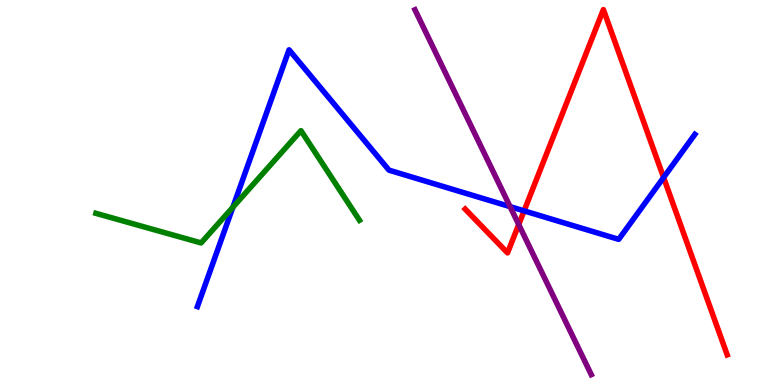[{'lines': ['blue', 'red'], 'intersections': [{'x': 6.76, 'y': 4.52}, {'x': 8.56, 'y': 5.39}]}, {'lines': ['green', 'red'], 'intersections': []}, {'lines': ['purple', 'red'], 'intersections': [{'x': 6.69, 'y': 4.17}]}, {'lines': ['blue', 'green'], 'intersections': [{'x': 3.0, 'y': 4.62}]}, {'lines': ['blue', 'purple'], 'intersections': [{'x': 6.58, 'y': 4.63}]}, {'lines': ['green', 'purple'], 'intersections': []}]